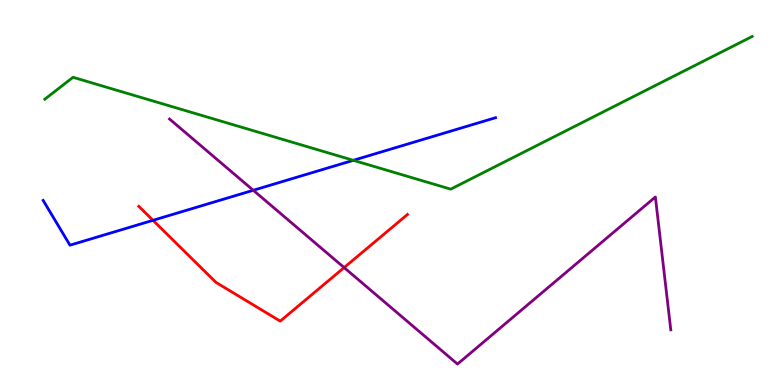[{'lines': ['blue', 'red'], 'intersections': [{'x': 1.97, 'y': 4.28}]}, {'lines': ['green', 'red'], 'intersections': []}, {'lines': ['purple', 'red'], 'intersections': [{'x': 4.44, 'y': 3.05}]}, {'lines': ['blue', 'green'], 'intersections': [{'x': 4.56, 'y': 5.84}]}, {'lines': ['blue', 'purple'], 'intersections': [{'x': 3.27, 'y': 5.06}]}, {'lines': ['green', 'purple'], 'intersections': []}]